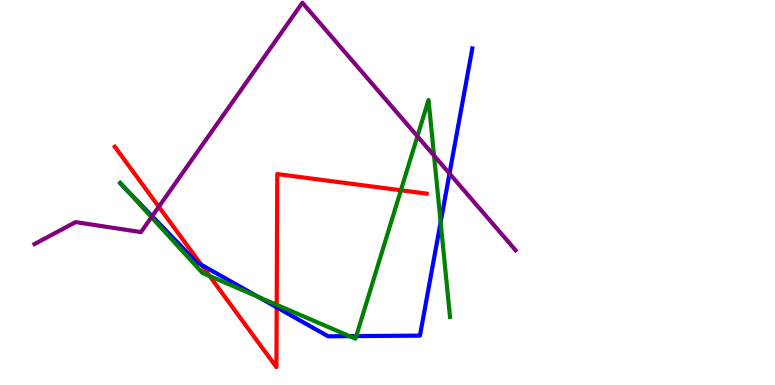[{'lines': ['blue', 'red'], 'intersections': [{'x': 2.6, 'y': 3.12}, {'x': 3.57, 'y': 2.02}]}, {'lines': ['green', 'red'], 'intersections': [{'x': 2.7, 'y': 2.83}, {'x': 3.57, 'y': 2.08}, {'x': 5.17, 'y': 5.06}]}, {'lines': ['purple', 'red'], 'intersections': [{'x': 2.05, 'y': 4.63}]}, {'lines': ['blue', 'green'], 'intersections': [{'x': 1.61, 'y': 5.12}, {'x': 3.33, 'y': 2.29}, {'x': 4.51, 'y': 1.27}, {'x': 4.6, 'y': 1.27}, {'x': 5.69, 'y': 4.23}]}, {'lines': ['blue', 'purple'], 'intersections': [{'x': 1.96, 'y': 4.38}, {'x': 5.8, 'y': 5.49}]}, {'lines': ['green', 'purple'], 'intersections': [{'x': 1.95, 'y': 4.36}, {'x': 5.39, 'y': 6.46}, {'x': 5.6, 'y': 5.96}]}]